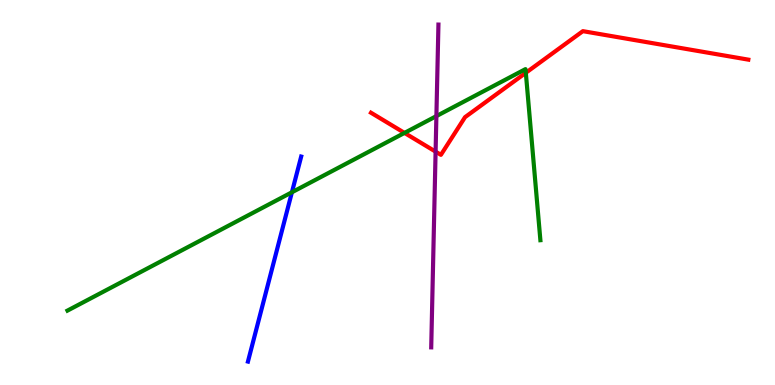[{'lines': ['blue', 'red'], 'intersections': []}, {'lines': ['green', 'red'], 'intersections': [{'x': 5.22, 'y': 6.55}, {'x': 6.78, 'y': 8.11}]}, {'lines': ['purple', 'red'], 'intersections': [{'x': 5.62, 'y': 6.06}]}, {'lines': ['blue', 'green'], 'intersections': [{'x': 3.77, 'y': 5.01}]}, {'lines': ['blue', 'purple'], 'intersections': []}, {'lines': ['green', 'purple'], 'intersections': [{'x': 5.63, 'y': 6.98}]}]